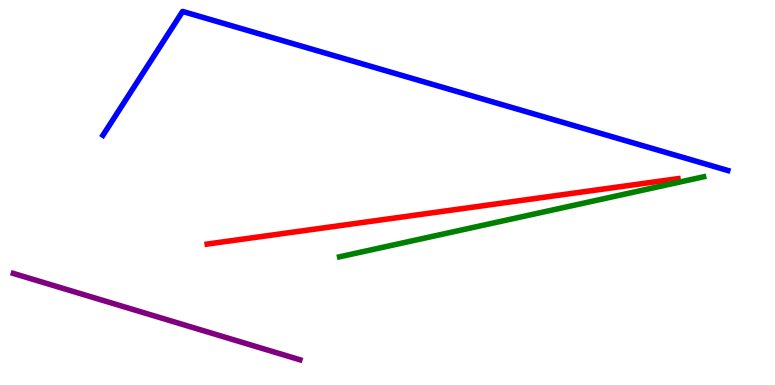[{'lines': ['blue', 'red'], 'intersections': []}, {'lines': ['green', 'red'], 'intersections': []}, {'lines': ['purple', 'red'], 'intersections': []}, {'lines': ['blue', 'green'], 'intersections': []}, {'lines': ['blue', 'purple'], 'intersections': []}, {'lines': ['green', 'purple'], 'intersections': []}]